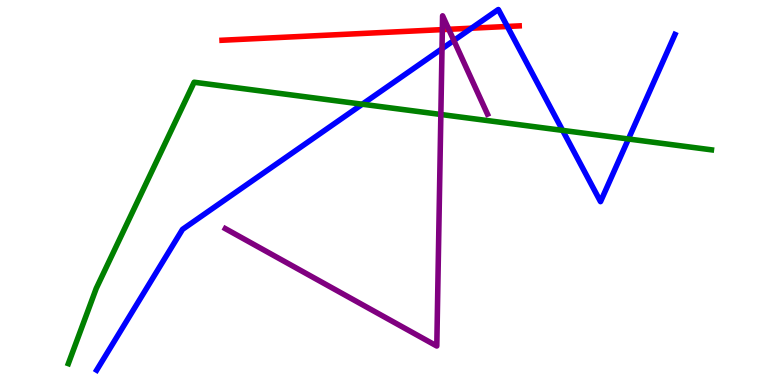[{'lines': ['blue', 'red'], 'intersections': [{'x': 6.08, 'y': 9.27}, {'x': 6.55, 'y': 9.31}]}, {'lines': ['green', 'red'], 'intersections': []}, {'lines': ['purple', 'red'], 'intersections': [{'x': 5.71, 'y': 9.23}, {'x': 5.79, 'y': 9.24}]}, {'lines': ['blue', 'green'], 'intersections': [{'x': 4.67, 'y': 7.29}, {'x': 7.26, 'y': 6.61}, {'x': 8.11, 'y': 6.39}]}, {'lines': ['blue', 'purple'], 'intersections': [{'x': 5.7, 'y': 8.73}, {'x': 5.86, 'y': 8.95}]}, {'lines': ['green', 'purple'], 'intersections': [{'x': 5.69, 'y': 7.03}]}]